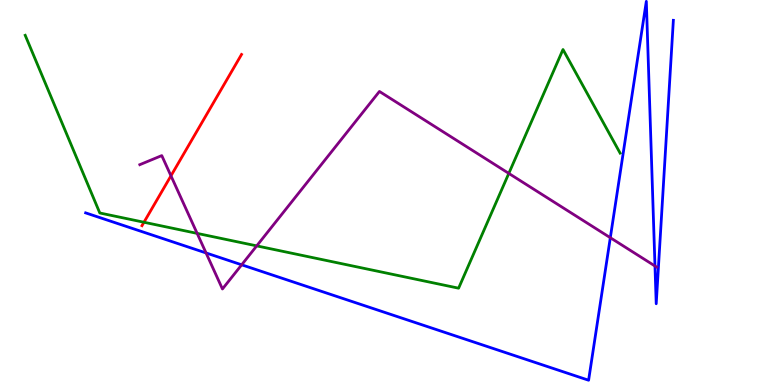[{'lines': ['blue', 'red'], 'intersections': []}, {'lines': ['green', 'red'], 'intersections': [{'x': 1.86, 'y': 4.23}]}, {'lines': ['purple', 'red'], 'intersections': [{'x': 2.21, 'y': 5.43}]}, {'lines': ['blue', 'green'], 'intersections': []}, {'lines': ['blue', 'purple'], 'intersections': [{'x': 2.66, 'y': 3.43}, {'x': 3.12, 'y': 3.12}, {'x': 7.88, 'y': 3.83}, {'x': 8.45, 'y': 3.09}]}, {'lines': ['green', 'purple'], 'intersections': [{'x': 2.54, 'y': 3.94}, {'x': 3.31, 'y': 3.61}, {'x': 6.57, 'y': 5.5}]}]